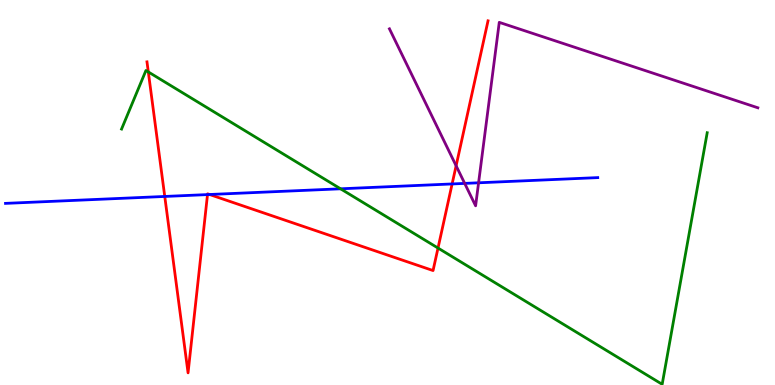[{'lines': ['blue', 'red'], 'intersections': [{'x': 2.13, 'y': 4.9}, {'x': 2.68, 'y': 4.95}, {'x': 2.7, 'y': 4.95}, {'x': 5.83, 'y': 5.22}]}, {'lines': ['green', 'red'], 'intersections': [{'x': 1.91, 'y': 8.13}, {'x': 5.65, 'y': 3.56}]}, {'lines': ['purple', 'red'], 'intersections': [{'x': 5.89, 'y': 5.69}]}, {'lines': ['blue', 'green'], 'intersections': [{'x': 4.39, 'y': 5.1}]}, {'lines': ['blue', 'purple'], 'intersections': [{'x': 6.0, 'y': 5.24}, {'x': 6.18, 'y': 5.25}]}, {'lines': ['green', 'purple'], 'intersections': []}]